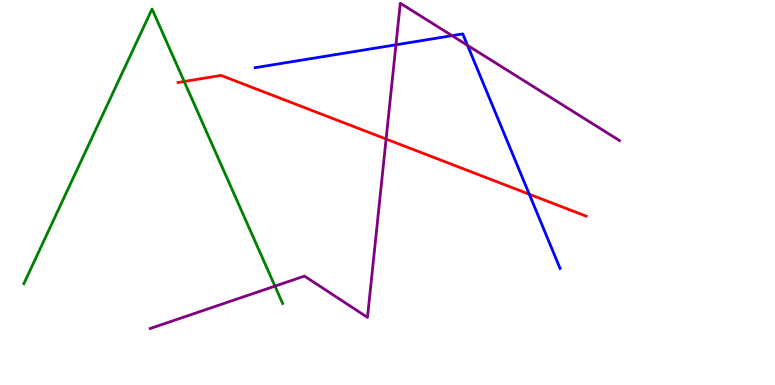[{'lines': ['blue', 'red'], 'intersections': [{'x': 6.83, 'y': 4.96}]}, {'lines': ['green', 'red'], 'intersections': [{'x': 2.38, 'y': 7.88}]}, {'lines': ['purple', 'red'], 'intersections': [{'x': 4.98, 'y': 6.39}]}, {'lines': ['blue', 'green'], 'intersections': []}, {'lines': ['blue', 'purple'], 'intersections': [{'x': 5.11, 'y': 8.84}, {'x': 5.83, 'y': 9.07}, {'x': 6.03, 'y': 8.82}]}, {'lines': ['green', 'purple'], 'intersections': [{'x': 3.55, 'y': 2.57}]}]